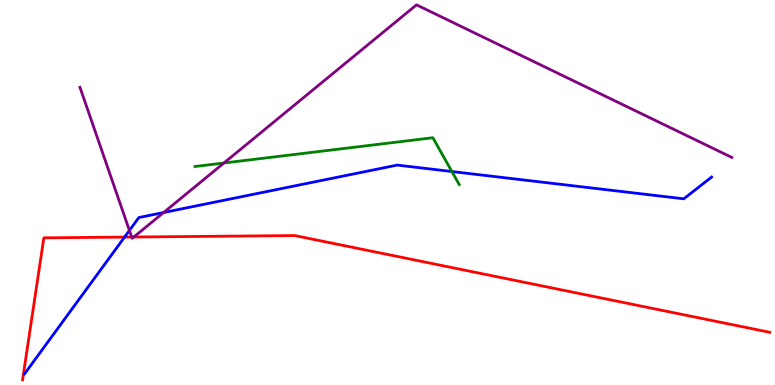[{'lines': ['blue', 'red'], 'intersections': [{'x': 1.61, 'y': 3.84}]}, {'lines': ['green', 'red'], 'intersections': []}, {'lines': ['purple', 'red'], 'intersections': [{'x': 1.7, 'y': 3.84}, {'x': 1.73, 'y': 3.84}]}, {'lines': ['blue', 'green'], 'intersections': [{'x': 5.83, 'y': 5.54}]}, {'lines': ['blue', 'purple'], 'intersections': [{'x': 1.67, 'y': 4.01}, {'x': 2.11, 'y': 4.48}]}, {'lines': ['green', 'purple'], 'intersections': [{'x': 2.89, 'y': 5.77}]}]